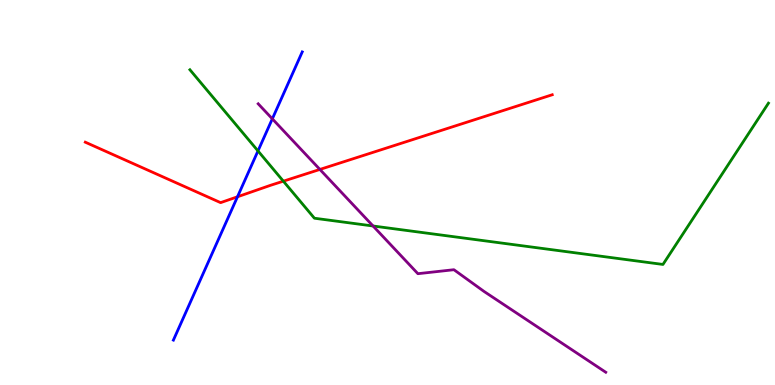[{'lines': ['blue', 'red'], 'intersections': [{'x': 3.06, 'y': 4.89}]}, {'lines': ['green', 'red'], 'intersections': [{'x': 3.66, 'y': 5.29}]}, {'lines': ['purple', 'red'], 'intersections': [{'x': 4.13, 'y': 5.6}]}, {'lines': ['blue', 'green'], 'intersections': [{'x': 3.33, 'y': 6.08}]}, {'lines': ['blue', 'purple'], 'intersections': [{'x': 3.51, 'y': 6.91}]}, {'lines': ['green', 'purple'], 'intersections': [{'x': 4.81, 'y': 4.13}]}]